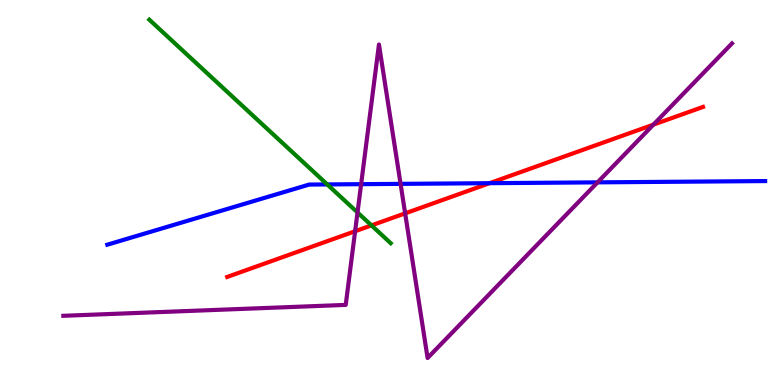[{'lines': ['blue', 'red'], 'intersections': [{'x': 6.32, 'y': 5.24}]}, {'lines': ['green', 'red'], 'intersections': [{'x': 4.79, 'y': 4.15}]}, {'lines': ['purple', 'red'], 'intersections': [{'x': 4.58, 'y': 3.99}, {'x': 5.23, 'y': 4.46}, {'x': 8.43, 'y': 6.76}]}, {'lines': ['blue', 'green'], 'intersections': [{'x': 4.22, 'y': 5.21}]}, {'lines': ['blue', 'purple'], 'intersections': [{'x': 4.66, 'y': 5.22}, {'x': 5.17, 'y': 5.22}, {'x': 7.71, 'y': 5.26}]}, {'lines': ['green', 'purple'], 'intersections': [{'x': 4.61, 'y': 4.48}]}]